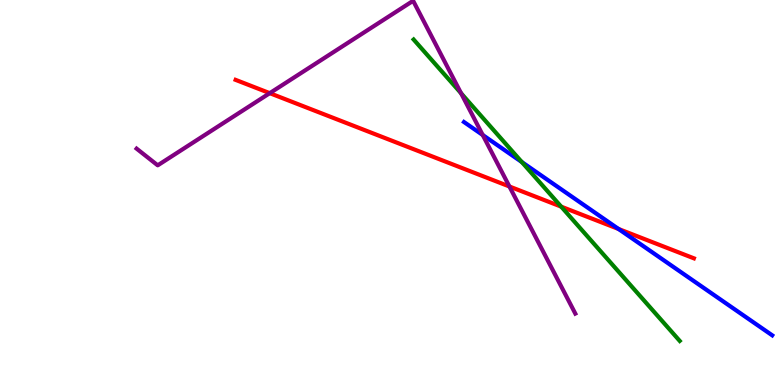[{'lines': ['blue', 'red'], 'intersections': [{'x': 7.98, 'y': 4.05}]}, {'lines': ['green', 'red'], 'intersections': [{'x': 7.24, 'y': 4.63}]}, {'lines': ['purple', 'red'], 'intersections': [{'x': 3.48, 'y': 7.58}, {'x': 6.57, 'y': 5.16}]}, {'lines': ['blue', 'green'], 'intersections': [{'x': 6.73, 'y': 5.79}]}, {'lines': ['blue', 'purple'], 'intersections': [{'x': 6.23, 'y': 6.49}]}, {'lines': ['green', 'purple'], 'intersections': [{'x': 5.95, 'y': 7.58}]}]